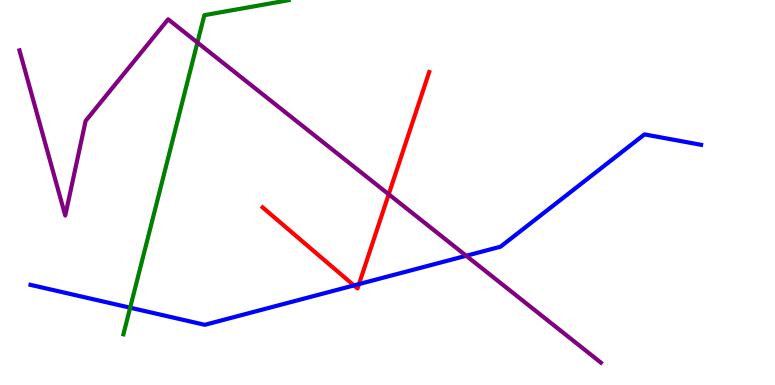[{'lines': ['blue', 'red'], 'intersections': [{'x': 4.57, 'y': 2.59}, {'x': 4.63, 'y': 2.62}]}, {'lines': ['green', 'red'], 'intersections': []}, {'lines': ['purple', 'red'], 'intersections': [{'x': 5.02, 'y': 4.95}]}, {'lines': ['blue', 'green'], 'intersections': [{'x': 1.68, 'y': 2.01}]}, {'lines': ['blue', 'purple'], 'intersections': [{'x': 6.02, 'y': 3.36}]}, {'lines': ['green', 'purple'], 'intersections': [{'x': 2.55, 'y': 8.9}]}]